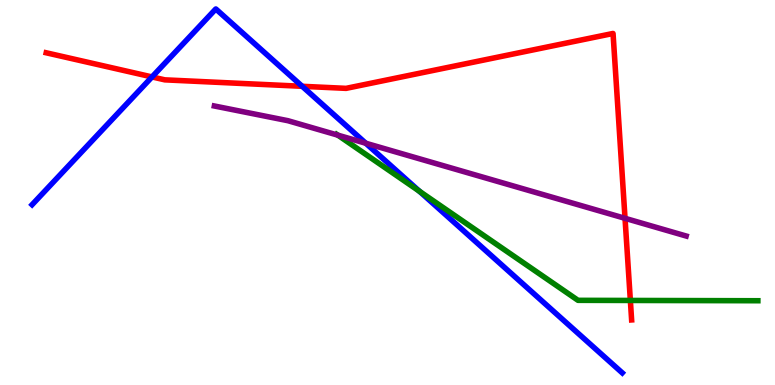[{'lines': ['blue', 'red'], 'intersections': [{'x': 1.96, 'y': 8.0}, {'x': 3.9, 'y': 7.76}]}, {'lines': ['green', 'red'], 'intersections': [{'x': 8.13, 'y': 2.2}]}, {'lines': ['purple', 'red'], 'intersections': [{'x': 8.06, 'y': 4.33}]}, {'lines': ['blue', 'green'], 'intersections': [{'x': 5.41, 'y': 5.03}]}, {'lines': ['blue', 'purple'], 'intersections': [{'x': 4.72, 'y': 6.28}]}, {'lines': ['green', 'purple'], 'intersections': [{'x': 4.36, 'y': 6.49}]}]